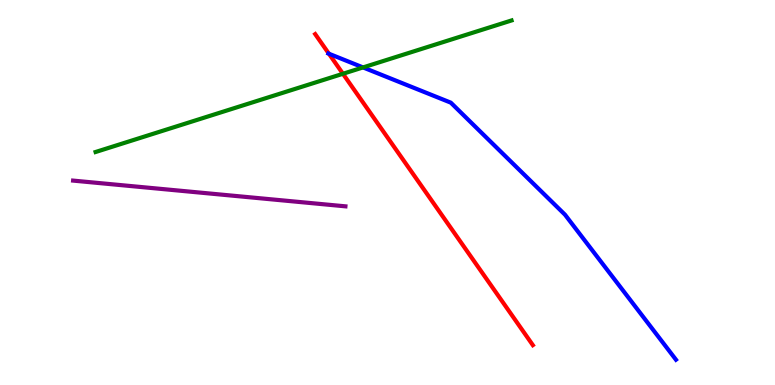[{'lines': ['blue', 'red'], 'intersections': [{'x': 4.24, 'y': 8.6}]}, {'lines': ['green', 'red'], 'intersections': [{'x': 4.43, 'y': 8.08}]}, {'lines': ['purple', 'red'], 'intersections': []}, {'lines': ['blue', 'green'], 'intersections': [{'x': 4.68, 'y': 8.25}]}, {'lines': ['blue', 'purple'], 'intersections': []}, {'lines': ['green', 'purple'], 'intersections': []}]